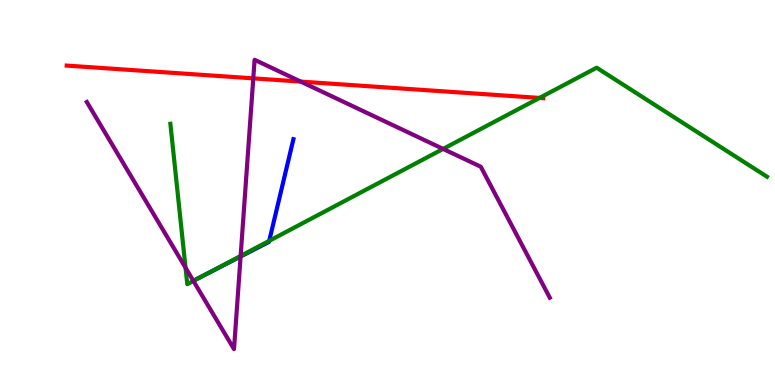[{'lines': ['blue', 'red'], 'intersections': []}, {'lines': ['green', 'red'], 'intersections': [{'x': 6.96, 'y': 7.46}]}, {'lines': ['purple', 'red'], 'intersections': [{'x': 3.27, 'y': 7.96}, {'x': 3.88, 'y': 7.88}]}, {'lines': ['blue', 'green'], 'intersections': [{'x': 2.68, 'y': 2.9}, {'x': 3.47, 'y': 3.74}]}, {'lines': ['blue', 'purple'], 'intersections': [{'x': 3.1, 'y': 3.34}]}, {'lines': ['green', 'purple'], 'intersections': [{'x': 2.39, 'y': 3.05}, {'x': 2.5, 'y': 2.7}, {'x': 3.11, 'y': 3.35}, {'x': 5.72, 'y': 6.13}]}]